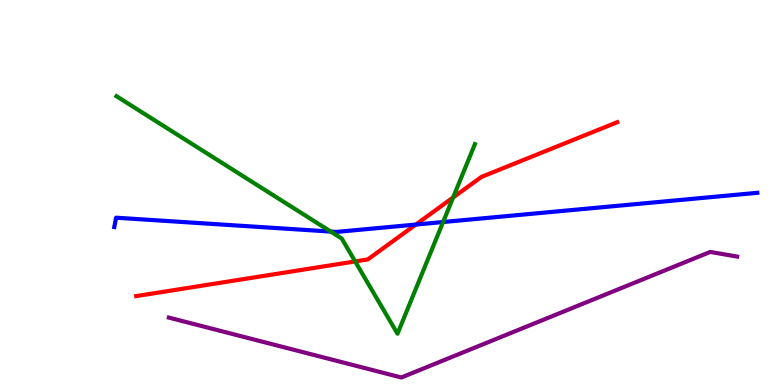[{'lines': ['blue', 'red'], 'intersections': [{'x': 5.37, 'y': 4.17}]}, {'lines': ['green', 'red'], 'intersections': [{'x': 4.58, 'y': 3.21}, {'x': 5.85, 'y': 4.87}]}, {'lines': ['purple', 'red'], 'intersections': []}, {'lines': ['blue', 'green'], 'intersections': [{'x': 4.27, 'y': 3.98}, {'x': 5.72, 'y': 4.23}]}, {'lines': ['blue', 'purple'], 'intersections': []}, {'lines': ['green', 'purple'], 'intersections': []}]